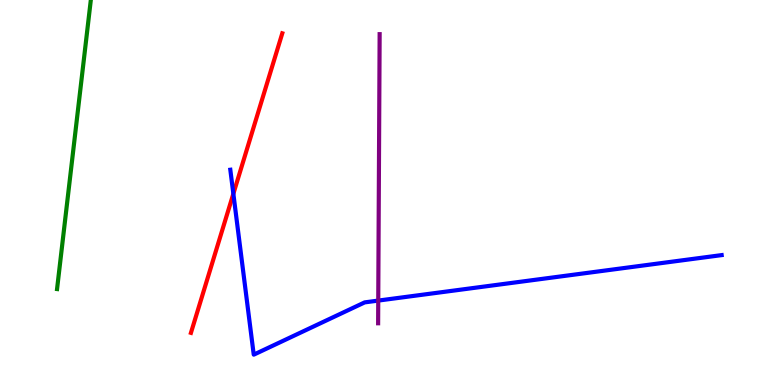[{'lines': ['blue', 'red'], 'intersections': [{'x': 3.01, 'y': 4.97}]}, {'lines': ['green', 'red'], 'intersections': []}, {'lines': ['purple', 'red'], 'intersections': []}, {'lines': ['blue', 'green'], 'intersections': []}, {'lines': ['blue', 'purple'], 'intersections': [{'x': 4.88, 'y': 2.19}]}, {'lines': ['green', 'purple'], 'intersections': []}]